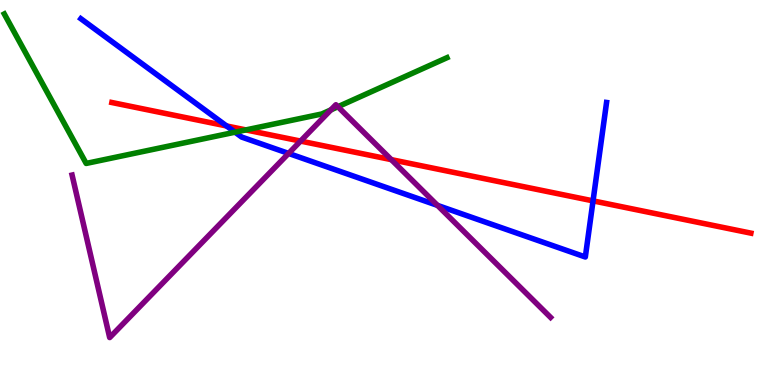[{'lines': ['blue', 'red'], 'intersections': [{'x': 2.92, 'y': 6.73}, {'x': 7.65, 'y': 4.78}]}, {'lines': ['green', 'red'], 'intersections': [{'x': 3.17, 'y': 6.63}]}, {'lines': ['purple', 'red'], 'intersections': [{'x': 3.88, 'y': 6.34}, {'x': 5.05, 'y': 5.85}]}, {'lines': ['blue', 'green'], 'intersections': [{'x': 3.03, 'y': 6.57}]}, {'lines': ['blue', 'purple'], 'intersections': [{'x': 3.72, 'y': 6.01}, {'x': 5.65, 'y': 4.67}]}, {'lines': ['green', 'purple'], 'intersections': [{'x': 4.27, 'y': 7.15}, {'x': 4.36, 'y': 7.23}]}]